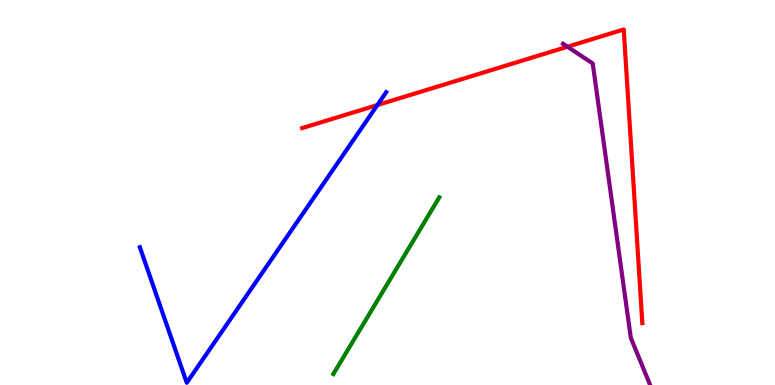[{'lines': ['blue', 'red'], 'intersections': [{'x': 4.87, 'y': 7.27}]}, {'lines': ['green', 'red'], 'intersections': []}, {'lines': ['purple', 'red'], 'intersections': [{'x': 7.32, 'y': 8.79}]}, {'lines': ['blue', 'green'], 'intersections': []}, {'lines': ['blue', 'purple'], 'intersections': []}, {'lines': ['green', 'purple'], 'intersections': []}]